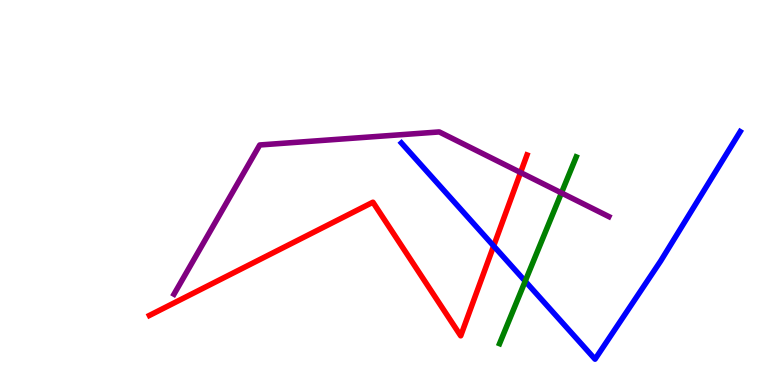[{'lines': ['blue', 'red'], 'intersections': [{'x': 6.37, 'y': 3.61}]}, {'lines': ['green', 'red'], 'intersections': []}, {'lines': ['purple', 'red'], 'intersections': [{'x': 6.72, 'y': 5.52}]}, {'lines': ['blue', 'green'], 'intersections': [{'x': 6.78, 'y': 2.7}]}, {'lines': ['blue', 'purple'], 'intersections': []}, {'lines': ['green', 'purple'], 'intersections': [{'x': 7.24, 'y': 4.99}]}]